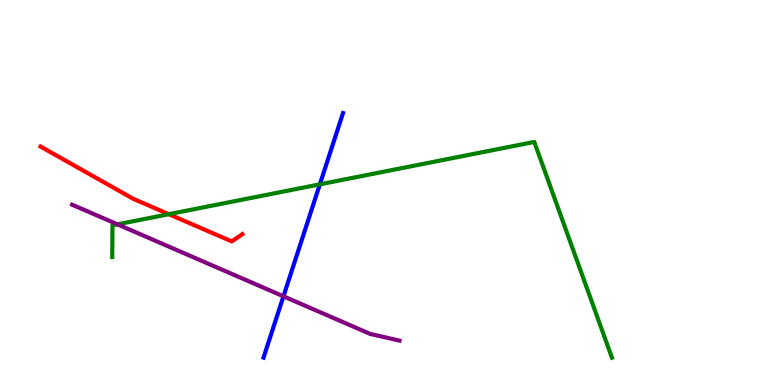[{'lines': ['blue', 'red'], 'intersections': []}, {'lines': ['green', 'red'], 'intersections': [{'x': 2.18, 'y': 4.44}]}, {'lines': ['purple', 'red'], 'intersections': []}, {'lines': ['blue', 'green'], 'intersections': [{'x': 4.13, 'y': 5.21}]}, {'lines': ['blue', 'purple'], 'intersections': [{'x': 3.66, 'y': 2.3}]}, {'lines': ['green', 'purple'], 'intersections': [{'x': 1.52, 'y': 4.17}]}]